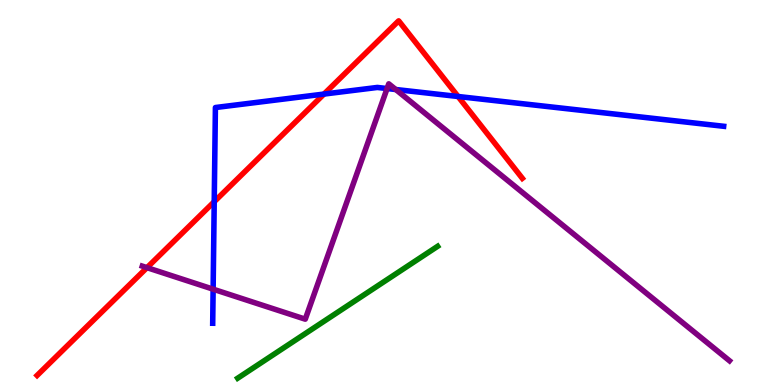[{'lines': ['blue', 'red'], 'intersections': [{'x': 2.76, 'y': 4.76}, {'x': 4.18, 'y': 7.56}, {'x': 5.91, 'y': 7.49}]}, {'lines': ['green', 'red'], 'intersections': []}, {'lines': ['purple', 'red'], 'intersections': [{'x': 1.9, 'y': 3.05}]}, {'lines': ['blue', 'green'], 'intersections': []}, {'lines': ['blue', 'purple'], 'intersections': [{'x': 2.75, 'y': 2.49}, {'x': 4.99, 'y': 7.7}, {'x': 5.11, 'y': 7.68}]}, {'lines': ['green', 'purple'], 'intersections': []}]